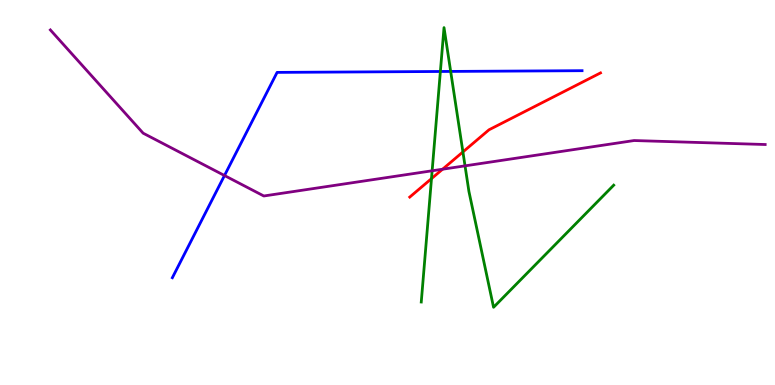[{'lines': ['blue', 'red'], 'intersections': []}, {'lines': ['green', 'red'], 'intersections': [{'x': 5.57, 'y': 5.36}, {'x': 5.97, 'y': 6.05}]}, {'lines': ['purple', 'red'], 'intersections': [{'x': 5.71, 'y': 5.6}]}, {'lines': ['blue', 'green'], 'intersections': [{'x': 5.68, 'y': 8.14}, {'x': 5.82, 'y': 8.14}]}, {'lines': ['blue', 'purple'], 'intersections': [{'x': 2.9, 'y': 5.44}]}, {'lines': ['green', 'purple'], 'intersections': [{'x': 5.58, 'y': 5.56}, {'x': 6.0, 'y': 5.69}]}]